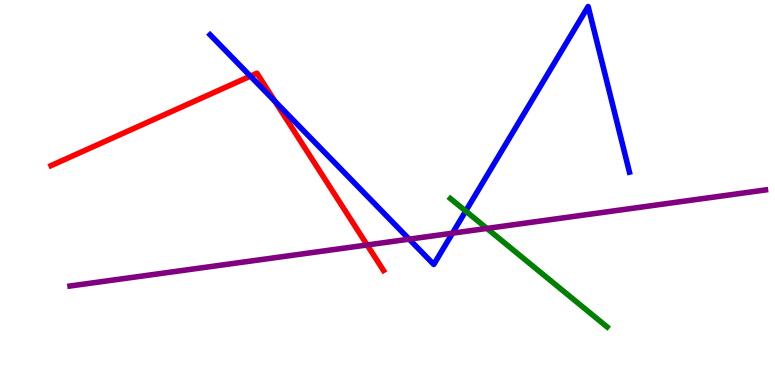[{'lines': ['blue', 'red'], 'intersections': [{'x': 3.23, 'y': 8.02}, {'x': 3.55, 'y': 7.36}]}, {'lines': ['green', 'red'], 'intersections': []}, {'lines': ['purple', 'red'], 'intersections': [{'x': 4.74, 'y': 3.64}]}, {'lines': ['blue', 'green'], 'intersections': [{'x': 6.01, 'y': 4.52}]}, {'lines': ['blue', 'purple'], 'intersections': [{'x': 5.28, 'y': 3.79}, {'x': 5.84, 'y': 3.94}]}, {'lines': ['green', 'purple'], 'intersections': [{'x': 6.28, 'y': 4.07}]}]